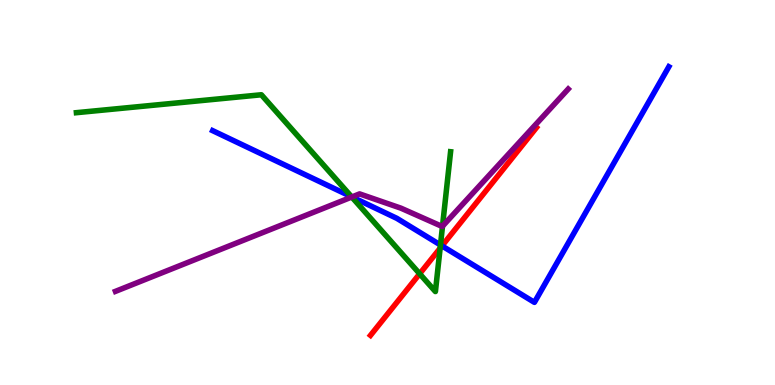[{'lines': ['blue', 'red'], 'intersections': [{'x': 5.7, 'y': 3.61}]}, {'lines': ['green', 'red'], 'intersections': [{'x': 5.42, 'y': 2.89}, {'x': 5.68, 'y': 3.55}]}, {'lines': ['purple', 'red'], 'intersections': []}, {'lines': ['blue', 'green'], 'intersections': [{'x': 4.54, 'y': 4.89}, {'x': 5.68, 'y': 3.64}]}, {'lines': ['blue', 'purple'], 'intersections': [{'x': 4.54, 'y': 4.88}]}, {'lines': ['green', 'purple'], 'intersections': [{'x': 4.54, 'y': 4.88}, {'x': 5.71, 'y': 4.12}]}]